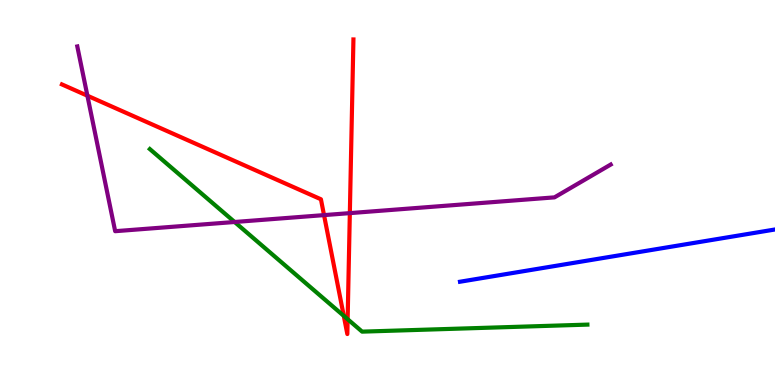[{'lines': ['blue', 'red'], 'intersections': []}, {'lines': ['green', 'red'], 'intersections': [{'x': 4.44, 'y': 1.8}, {'x': 4.49, 'y': 1.71}]}, {'lines': ['purple', 'red'], 'intersections': [{'x': 1.13, 'y': 7.51}, {'x': 4.18, 'y': 4.41}, {'x': 4.51, 'y': 4.46}]}, {'lines': ['blue', 'green'], 'intersections': []}, {'lines': ['blue', 'purple'], 'intersections': []}, {'lines': ['green', 'purple'], 'intersections': [{'x': 3.03, 'y': 4.23}]}]